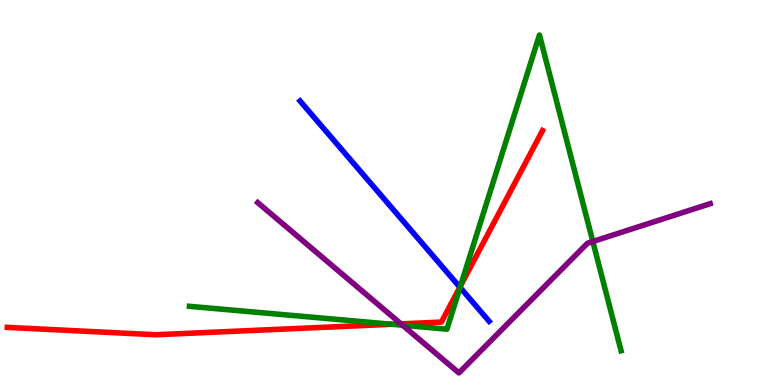[{'lines': ['blue', 'red'], 'intersections': [{'x': 5.93, 'y': 2.54}]}, {'lines': ['green', 'red'], 'intersections': [{'x': 5.06, 'y': 1.58}, {'x': 5.94, 'y': 2.58}]}, {'lines': ['purple', 'red'], 'intersections': [{'x': 5.17, 'y': 1.59}]}, {'lines': ['blue', 'green'], 'intersections': [{'x': 5.94, 'y': 2.53}]}, {'lines': ['blue', 'purple'], 'intersections': []}, {'lines': ['green', 'purple'], 'intersections': [{'x': 5.19, 'y': 1.55}, {'x': 7.65, 'y': 3.73}]}]